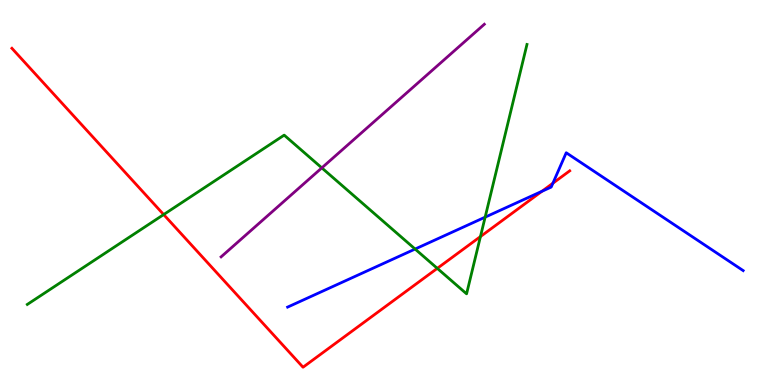[{'lines': ['blue', 'red'], 'intersections': [{'x': 6.99, 'y': 5.03}, {'x': 7.13, 'y': 5.24}]}, {'lines': ['green', 'red'], 'intersections': [{'x': 2.11, 'y': 4.43}, {'x': 5.64, 'y': 3.03}, {'x': 6.2, 'y': 3.86}]}, {'lines': ['purple', 'red'], 'intersections': []}, {'lines': ['blue', 'green'], 'intersections': [{'x': 5.36, 'y': 3.53}, {'x': 6.26, 'y': 4.36}]}, {'lines': ['blue', 'purple'], 'intersections': []}, {'lines': ['green', 'purple'], 'intersections': [{'x': 4.15, 'y': 5.64}]}]